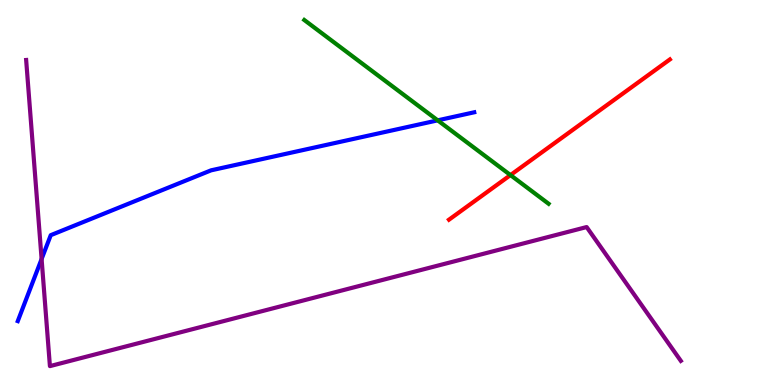[{'lines': ['blue', 'red'], 'intersections': []}, {'lines': ['green', 'red'], 'intersections': [{'x': 6.59, 'y': 5.45}]}, {'lines': ['purple', 'red'], 'intersections': []}, {'lines': ['blue', 'green'], 'intersections': [{'x': 5.65, 'y': 6.87}]}, {'lines': ['blue', 'purple'], 'intersections': [{'x': 0.537, 'y': 3.27}]}, {'lines': ['green', 'purple'], 'intersections': []}]